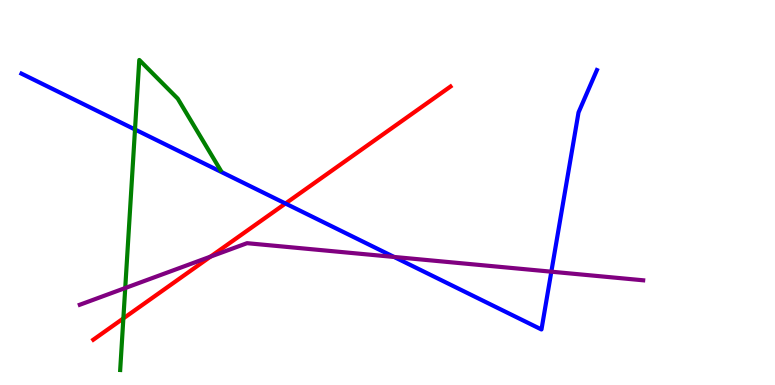[{'lines': ['blue', 'red'], 'intersections': [{'x': 3.68, 'y': 4.71}]}, {'lines': ['green', 'red'], 'intersections': [{'x': 1.59, 'y': 1.73}]}, {'lines': ['purple', 'red'], 'intersections': [{'x': 2.72, 'y': 3.33}]}, {'lines': ['blue', 'green'], 'intersections': [{'x': 1.74, 'y': 6.64}]}, {'lines': ['blue', 'purple'], 'intersections': [{'x': 5.08, 'y': 3.33}, {'x': 7.11, 'y': 2.94}]}, {'lines': ['green', 'purple'], 'intersections': [{'x': 1.62, 'y': 2.52}]}]